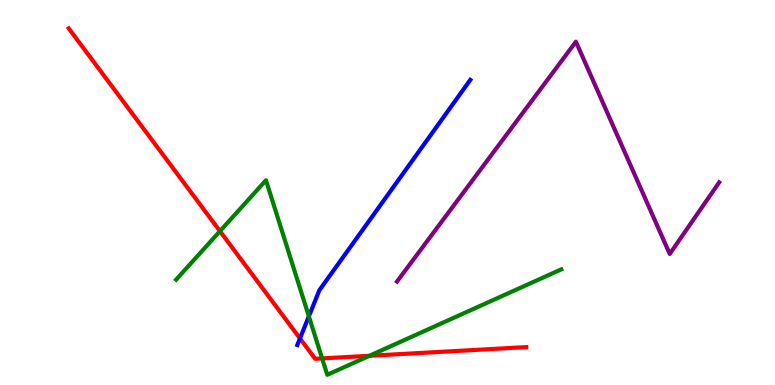[{'lines': ['blue', 'red'], 'intersections': [{'x': 3.87, 'y': 1.21}]}, {'lines': ['green', 'red'], 'intersections': [{'x': 2.84, 'y': 4.0}, {'x': 4.16, 'y': 0.69}, {'x': 4.77, 'y': 0.758}]}, {'lines': ['purple', 'red'], 'intersections': []}, {'lines': ['blue', 'green'], 'intersections': [{'x': 3.99, 'y': 1.78}]}, {'lines': ['blue', 'purple'], 'intersections': []}, {'lines': ['green', 'purple'], 'intersections': []}]